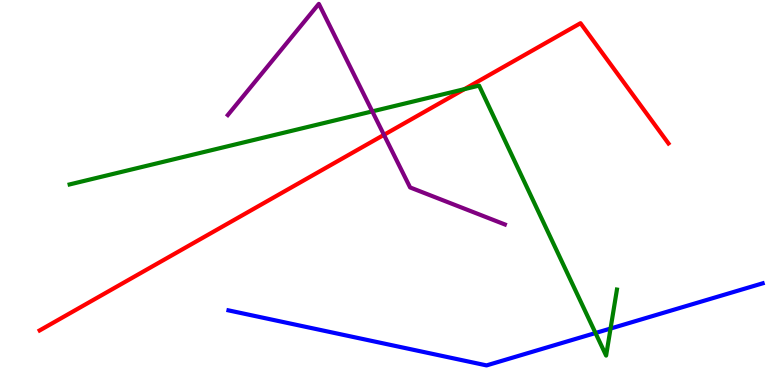[{'lines': ['blue', 'red'], 'intersections': []}, {'lines': ['green', 'red'], 'intersections': [{'x': 5.99, 'y': 7.68}]}, {'lines': ['purple', 'red'], 'intersections': [{'x': 4.95, 'y': 6.5}]}, {'lines': ['blue', 'green'], 'intersections': [{'x': 7.68, 'y': 1.35}, {'x': 7.88, 'y': 1.47}]}, {'lines': ['blue', 'purple'], 'intersections': []}, {'lines': ['green', 'purple'], 'intersections': [{'x': 4.8, 'y': 7.11}]}]